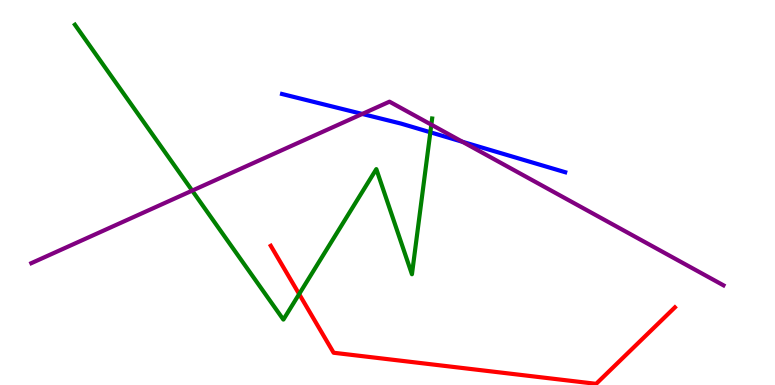[{'lines': ['blue', 'red'], 'intersections': []}, {'lines': ['green', 'red'], 'intersections': [{'x': 3.86, 'y': 2.36}]}, {'lines': ['purple', 'red'], 'intersections': []}, {'lines': ['blue', 'green'], 'intersections': [{'x': 5.55, 'y': 6.56}]}, {'lines': ['blue', 'purple'], 'intersections': [{'x': 4.67, 'y': 7.04}, {'x': 5.97, 'y': 6.32}]}, {'lines': ['green', 'purple'], 'intersections': [{'x': 2.48, 'y': 5.05}, {'x': 5.57, 'y': 6.76}]}]